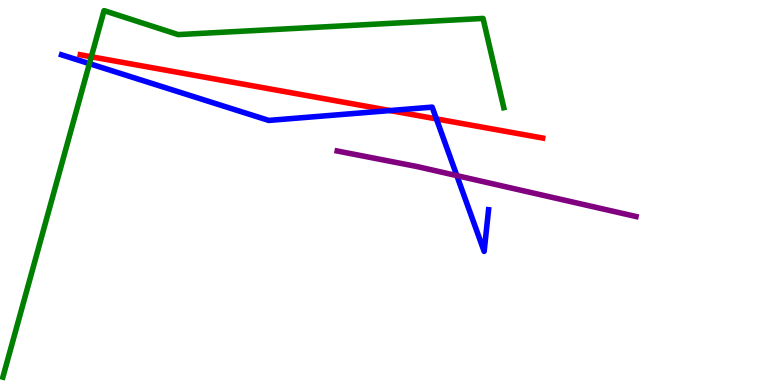[{'lines': ['blue', 'red'], 'intersections': [{'x': 5.03, 'y': 7.13}, {'x': 5.63, 'y': 6.91}]}, {'lines': ['green', 'red'], 'intersections': [{'x': 1.18, 'y': 8.53}]}, {'lines': ['purple', 'red'], 'intersections': []}, {'lines': ['blue', 'green'], 'intersections': [{'x': 1.15, 'y': 8.35}]}, {'lines': ['blue', 'purple'], 'intersections': [{'x': 5.89, 'y': 5.44}]}, {'lines': ['green', 'purple'], 'intersections': []}]